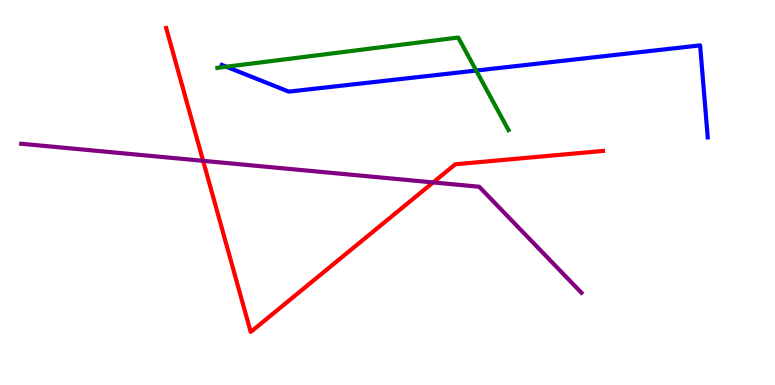[{'lines': ['blue', 'red'], 'intersections': []}, {'lines': ['green', 'red'], 'intersections': []}, {'lines': ['purple', 'red'], 'intersections': [{'x': 2.62, 'y': 5.82}, {'x': 5.59, 'y': 5.26}]}, {'lines': ['blue', 'green'], 'intersections': [{'x': 2.92, 'y': 8.27}, {'x': 6.14, 'y': 8.17}]}, {'lines': ['blue', 'purple'], 'intersections': []}, {'lines': ['green', 'purple'], 'intersections': []}]